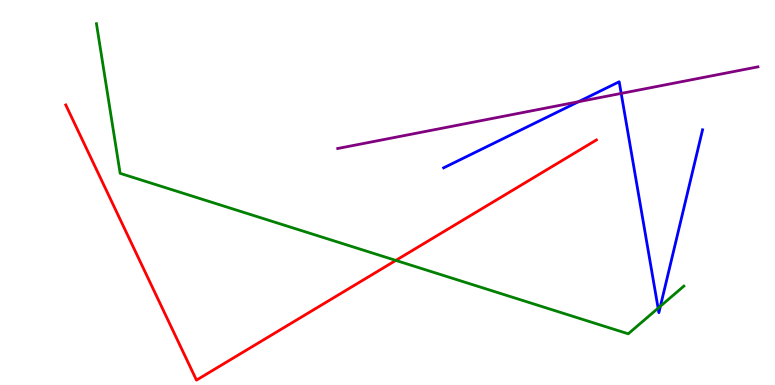[{'lines': ['blue', 'red'], 'intersections': []}, {'lines': ['green', 'red'], 'intersections': [{'x': 5.11, 'y': 3.24}]}, {'lines': ['purple', 'red'], 'intersections': []}, {'lines': ['blue', 'green'], 'intersections': [{'x': 8.49, 'y': 2.0}, {'x': 8.52, 'y': 2.05}]}, {'lines': ['blue', 'purple'], 'intersections': [{'x': 7.46, 'y': 7.36}, {'x': 8.02, 'y': 7.57}]}, {'lines': ['green', 'purple'], 'intersections': []}]